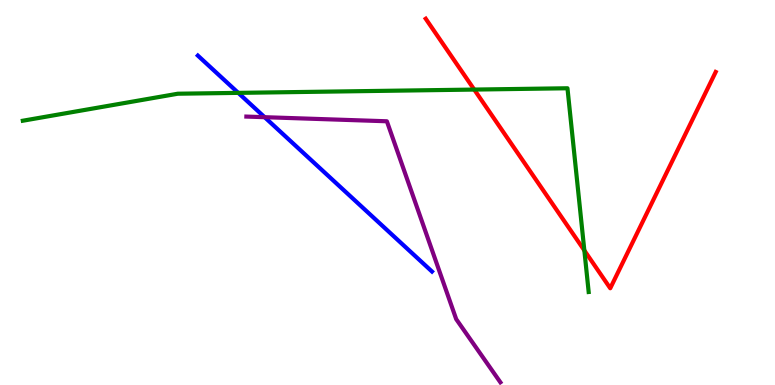[{'lines': ['blue', 'red'], 'intersections': []}, {'lines': ['green', 'red'], 'intersections': [{'x': 6.12, 'y': 7.67}, {'x': 7.54, 'y': 3.5}]}, {'lines': ['purple', 'red'], 'intersections': []}, {'lines': ['blue', 'green'], 'intersections': [{'x': 3.07, 'y': 7.59}]}, {'lines': ['blue', 'purple'], 'intersections': [{'x': 3.41, 'y': 6.96}]}, {'lines': ['green', 'purple'], 'intersections': []}]